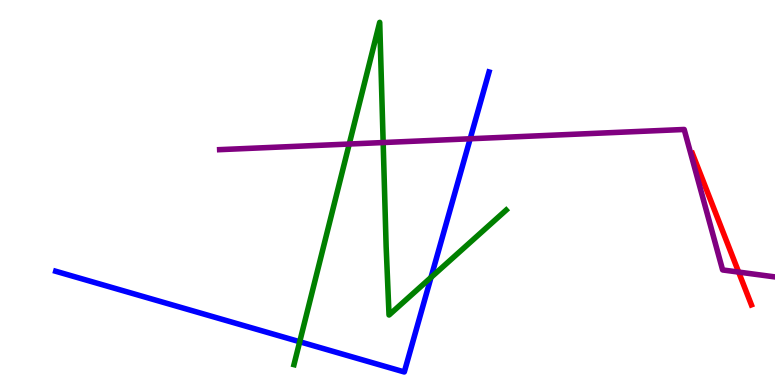[{'lines': ['blue', 'red'], 'intersections': []}, {'lines': ['green', 'red'], 'intersections': []}, {'lines': ['purple', 'red'], 'intersections': [{'x': 9.53, 'y': 2.93}]}, {'lines': ['blue', 'green'], 'intersections': [{'x': 3.87, 'y': 1.12}, {'x': 5.56, 'y': 2.79}]}, {'lines': ['blue', 'purple'], 'intersections': [{'x': 6.07, 'y': 6.4}]}, {'lines': ['green', 'purple'], 'intersections': [{'x': 4.51, 'y': 6.26}, {'x': 4.94, 'y': 6.3}]}]